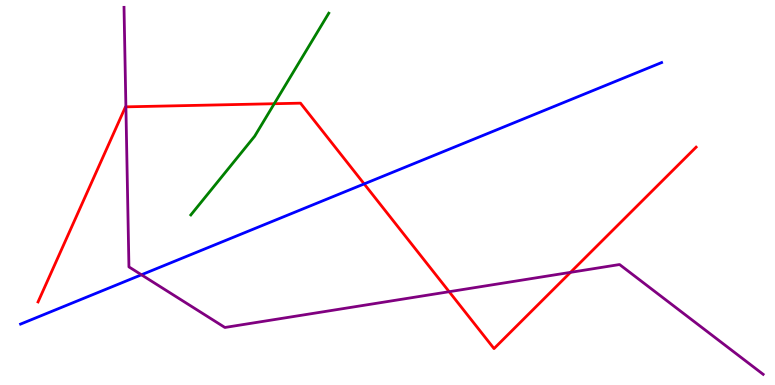[{'lines': ['blue', 'red'], 'intersections': [{'x': 4.7, 'y': 5.22}]}, {'lines': ['green', 'red'], 'intersections': [{'x': 3.54, 'y': 7.31}]}, {'lines': ['purple', 'red'], 'intersections': [{'x': 1.62, 'y': 7.22}, {'x': 5.8, 'y': 2.42}, {'x': 7.36, 'y': 2.93}]}, {'lines': ['blue', 'green'], 'intersections': []}, {'lines': ['blue', 'purple'], 'intersections': [{'x': 1.82, 'y': 2.86}]}, {'lines': ['green', 'purple'], 'intersections': []}]